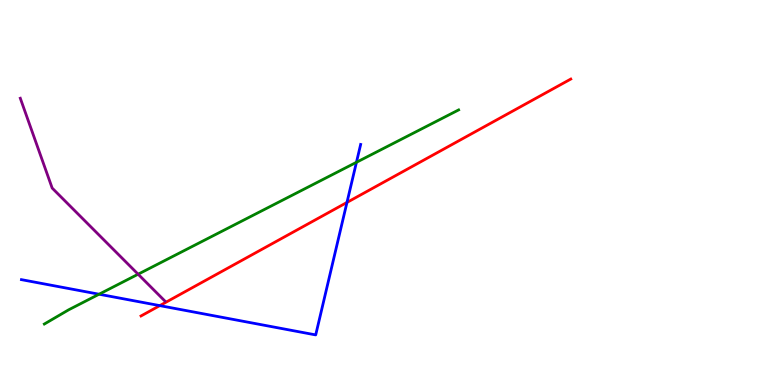[{'lines': ['blue', 'red'], 'intersections': [{'x': 2.06, 'y': 2.06}, {'x': 4.48, 'y': 4.74}]}, {'lines': ['green', 'red'], 'intersections': []}, {'lines': ['purple', 'red'], 'intersections': []}, {'lines': ['blue', 'green'], 'intersections': [{'x': 1.28, 'y': 2.36}, {'x': 4.6, 'y': 5.78}]}, {'lines': ['blue', 'purple'], 'intersections': []}, {'lines': ['green', 'purple'], 'intersections': [{'x': 1.78, 'y': 2.88}]}]